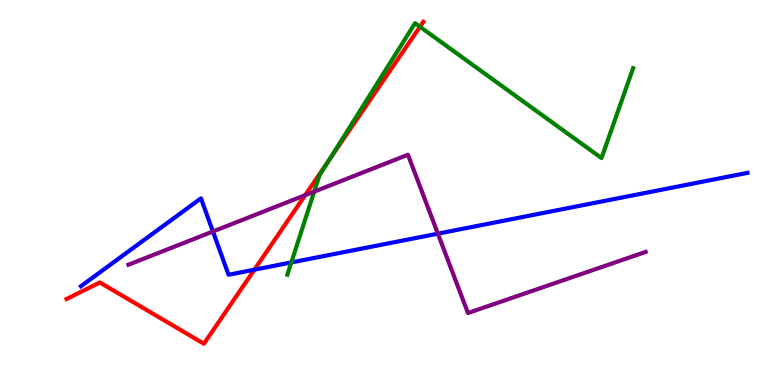[{'lines': ['blue', 'red'], 'intersections': [{'x': 3.28, 'y': 2.99}]}, {'lines': ['green', 'red'], 'intersections': [{'x': 4.25, 'y': 5.85}, {'x': 5.42, 'y': 9.31}]}, {'lines': ['purple', 'red'], 'intersections': [{'x': 3.94, 'y': 4.93}]}, {'lines': ['blue', 'green'], 'intersections': [{'x': 3.76, 'y': 3.18}]}, {'lines': ['blue', 'purple'], 'intersections': [{'x': 2.75, 'y': 3.99}, {'x': 5.65, 'y': 3.93}]}, {'lines': ['green', 'purple'], 'intersections': [{'x': 4.05, 'y': 5.02}]}]